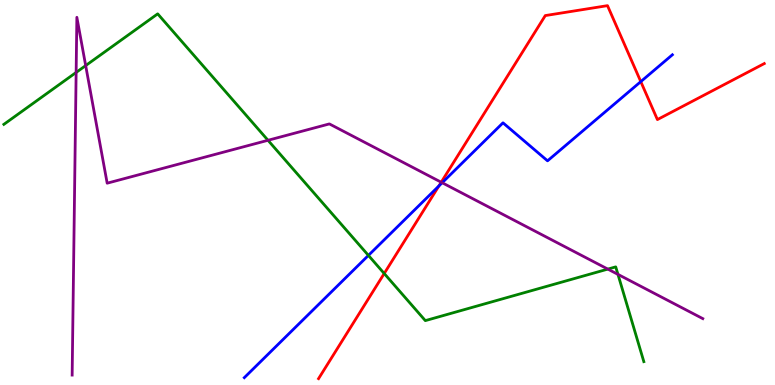[{'lines': ['blue', 'red'], 'intersections': [{'x': 5.66, 'y': 5.17}, {'x': 8.27, 'y': 7.88}]}, {'lines': ['green', 'red'], 'intersections': [{'x': 4.96, 'y': 2.9}]}, {'lines': ['purple', 'red'], 'intersections': [{'x': 5.69, 'y': 5.27}]}, {'lines': ['blue', 'green'], 'intersections': [{'x': 4.75, 'y': 3.37}]}, {'lines': ['blue', 'purple'], 'intersections': [{'x': 5.71, 'y': 5.25}]}, {'lines': ['green', 'purple'], 'intersections': [{'x': 0.982, 'y': 8.12}, {'x': 1.11, 'y': 8.3}, {'x': 3.46, 'y': 6.36}, {'x': 7.84, 'y': 3.01}, {'x': 7.97, 'y': 2.87}]}]